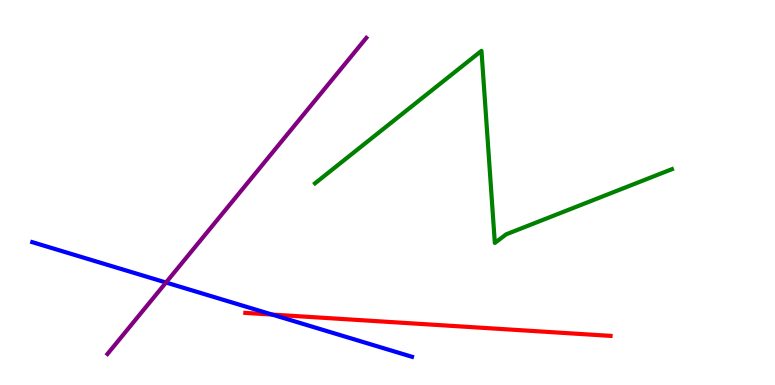[{'lines': ['blue', 'red'], 'intersections': [{'x': 3.51, 'y': 1.83}]}, {'lines': ['green', 'red'], 'intersections': []}, {'lines': ['purple', 'red'], 'intersections': []}, {'lines': ['blue', 'green'], 'intersections': []}, {'lines': ['blue', 'purple'], 'intersections': [{'x': 2.14, 'y': 2.66}]}, {'lines': ['green', 'purple'], 'intersections': []}]